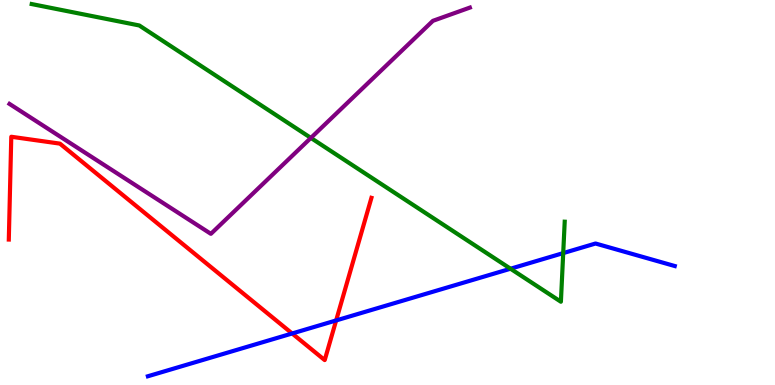[{'lines': ['blue', 'red'], 'intersections': [{'x': 3.77, 'y': 1.34}, {'x': 4.34, 'y': 1.68}]}, {'lines': ['green', 'red'], 'intersections': []}, {'lines': ['purple', 'red'], 'intersections': []}, {'lines': ['blue', 'green'], 'intersections': [{'x': 6.59, 'y': 3.02}, {'x': 7.27, 'y': 3.43}]}, {'lines': ['blue', 'purple'], 'intersections': []}, {'lines': ['green', 'purple'], 'intersections': [{'x': 4.01, 'y': 6.42}]}]